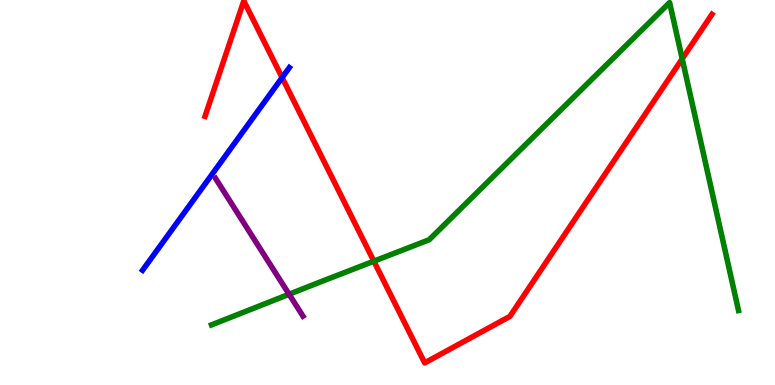[{'lines': ['blue', 'red'], 'intersections': [{'x': 3.64, 'y': 7.98}]}, {'lines': ['green', 'red'], 'intersections': [{'x': 4.82, 'y': 3.22}, {'x': 8.8, 'y': 8.47}]}, {'lines': ['purple', 'red'], 'intersections': []}, {'lines': ['blue', 'green'], 'intersections': []}, {'lines': ['blue', 'purple'], 'intersections': []}, {'lines': ['green', 'purple'], 'intersections': [{'x': 3.73, 'y': 2.36}]}]